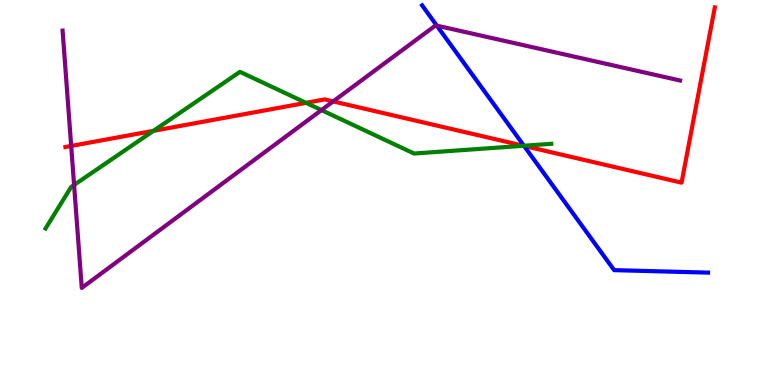[{'lines': ['blue', 'red'], 'intersections': [{'x': 6.76, 'y': 6.21}]}, {'lines': ['green', 'red'], 'intersections': [{'x': 1.98, 'y': 6.6}, {'x': 3.95, 'y': 7.33}, {'x': 6.75, 'y': 6.21}]}, {'lines': ['purple', 'red'], 'intersections': [{'x': 0.919, 'y': 6.21}, {'x': 4.3, 'y': 7.37}]}, {'lines': ['blue', 'green'], 'intersections': [{'x': 6.76, 'y': 6.21}]}, {'lines': ['blue', 'purple'], 'intersections': [{'x': 5.64, 'y': 9.33}]}, {'lines': ['green', 'purple'], 'intersections': [{'x': 0.956, 'y': 5.2}, {'x': 4.15, 'y': 7.14}]}]